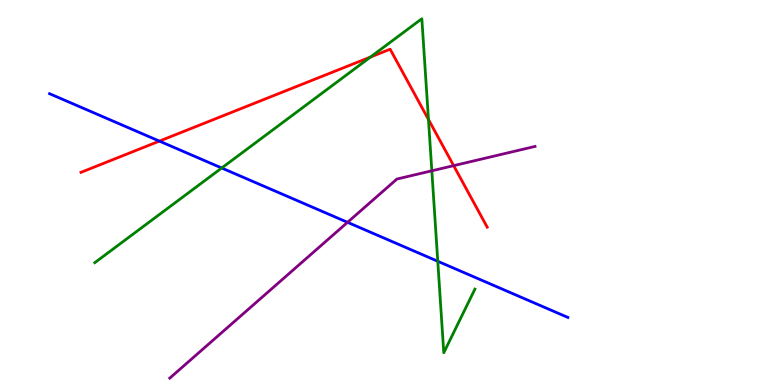[{'lines': ['blue', 'red'], 'intersections': [{'x': 2.06, 'y': 6.33}]}, {'lines': ['green', 'red'], 'intersections': [{'x': 4.78, 'y': 8.52}, {'x': 5.53, 'y': 6.9}]}, {'lines': ['purple', 'red'], 'intersections': [{'x': 5.85, 'y': 5.7}]}, {'lines': ['blue', 'green'], 'intersections': [{'x': 2.86, 'y': 5.64}, {'x': 5.65, 'y': 3.21}]}, {'lines': ['blue', 'purple'], 'intersections': [{'x': 4.48, 'y': 4.23}]}, {'lines': ['green', 'purple'], 'intersections': [{'x': 5.57, 'y': 5.56}]}]